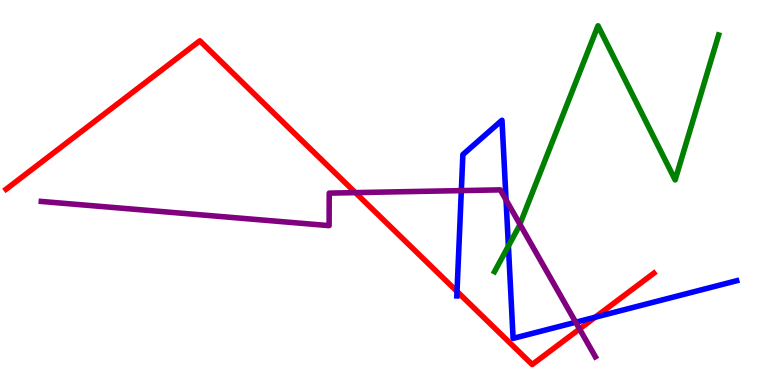[{'lines': ['blue', 'red'], 'intersections': [{'x': 5.9, 'y': 2.43}, {'x': 7.68, 'y': 1.76}]}, {'lines': ['green', 'red'], 'intersections': []}, {'lines': ['purple', 'red'], 'intersections': [{'x': 4.59, 'y': 5.0}, {'x': 7.48, 'y': 1.46}]}, {'lines': ['blue', 'green'], 'intersections': [{'x': 6.56, 'y': 3.61}]}, {'lines': ['blue', 'purple'], 'intersections': [{'x': 5.95, 'y': 5.05}, {'x': 6.53, 'y': 4.81}, {'x': 7.43, 'y': 1.63}]}, {'lines': ['green', 'purple'], 'intersections': [{'x': 6.71, 'y': 4.18}]}]